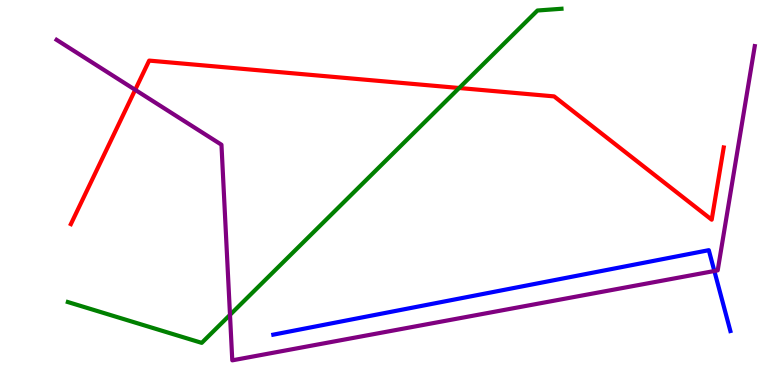[{'lines': ['blue', 'red'], 'intersections': []}, {'lines': ['green', 'red'], 'intersections': [{'x': 5.92, 'y': 7.71}]}, {'lines': ['purple', 'red'], 'intersections': [{'x': 1.74, 'y': 7.67}]}, {'lines': ['blue', 'green'], 'intersections': []}, {'lines': ['blue', 'purple'], 'intersections': [{'x': 9.22, 'y': 2.96}]}, {'lines': ['green', 'purple'], 'intersections': [{'x': 2.97, 'y': 1.82}]}]